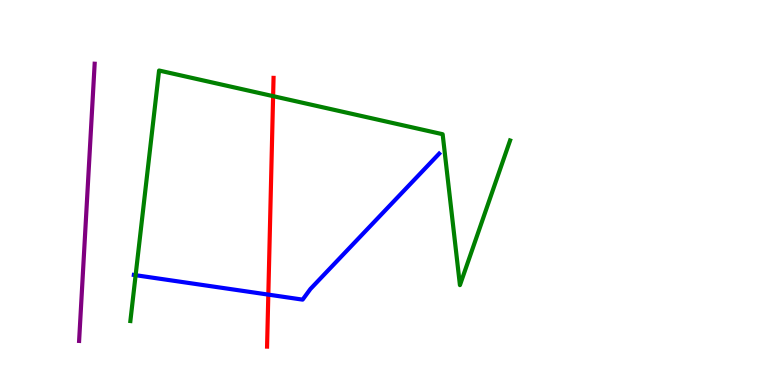[{'lines': ['blue', 'red'], 'intersections': [{'x': 3.46, 'y': 2.35}]}, {'lines': ['green', 'red'], 'intersections': [{'x': 3.52, 'y': 7.5}]}, {'lines': ['purple', 'red'], 'intersections': []}, {'lines': ['blue', 'green'], 'intersections': [{'x': 1.75, 'y': 2.85}]}, {'lines': ['blue', 'purple'], 'intersections': []}, {'lines': ['green', 'purple'], 'intersections': []}]